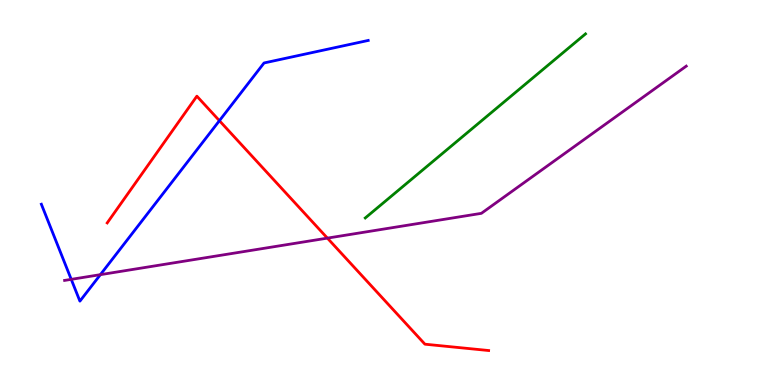[{'lines': ['blue', 'red'], 'intersections': [{'x': 2.83, 'y': 6.87}]}, {'lines': ['green', 'red'], 'intersections': []}, {'lines': ['purple', 'red'], 'intersections': [{'x': 4.22, 'y': 3.81}]}, {'lines': ['blue', 'green'], 'intersections': []}, {'lines': ['blue', 'purple'], 'intersections': [{'x': 0.919, 'y': 2.74}, {'x': 1.3, 'y': 2.87}]}, {'lines': ['green', 'purple'], 'intersections': []}]